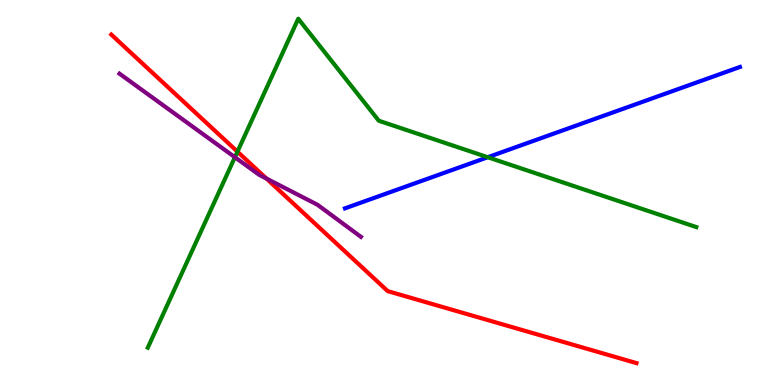[{'lines': ['blue', 'red'], 'intersections': []}, {'lines': ['green', 'red'], 'intersections': [{'x': 3.06, 'y': 6.06}]}, {'lines': ['purple', 'red'], 'intersections': [{'x': 3.44, 'y': 5.36}]}, {'lines': ['blue', 'green'], 'intersections': [{'x': 6.29, 'y': 5.92}]}, {'lines': ['blue', 'purple'], 'intersections': []}, {'lines': ['green', 'purple'], 'intersections': [{'x': 3.03, 'y': 5.92}]}]